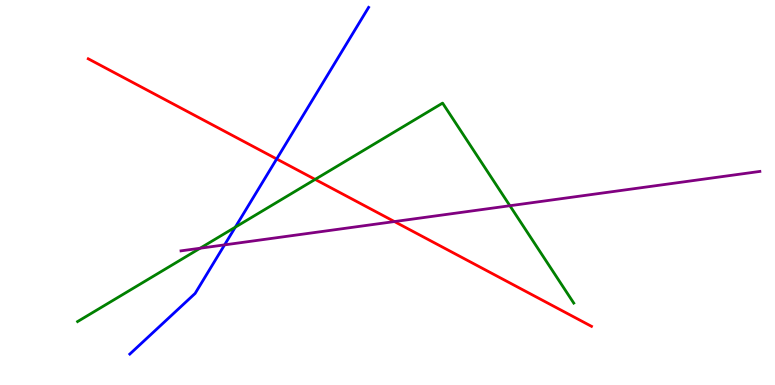[{'lines': ['blue', 'red'], 'intersections': [{'x': 3.57, 'y': 5.87}]}, {'lines': ['green', 'red'], 'intersections': [{'x': 4.07, 'y': 5.34}]}, {'lines': ['purple', 'red'], 'intersections': [{'x': 5.09, 'y': 4.25}]}, {'lines': ['blue', 'green'], 'intersections': [{'x': 3.04, 'y': 4.1}]}, {'lines': ['blue', 'purple'], 'intersections': [{'x': 2.9, 'y': 3.64}]}, {'lines': ['green', 'purple'], 'intersections': [{'x': 2.58, 'y': 3.55}, {'x': 6.58, 'y': 4.66}]}]